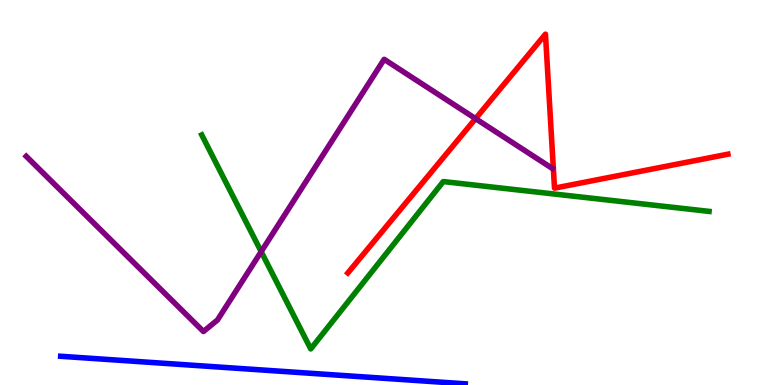[{'lines': ['blue', 'red'], 'intersections': []}, {'lines': ['green', 'red'], 'intersections': []}, {'lines': ['purple', 'red'], 'intersections': [{'x': 6.14, 'y': 6.92}]}, {'lines': ['blue', 'green'], 'intersections': []}, {'lines': ['blue', 'purple'], 'intersections': []}, {'lines': ['green', 'purple'], 'intersections': [{'x': 3.37, 'y': 3.46}]}]